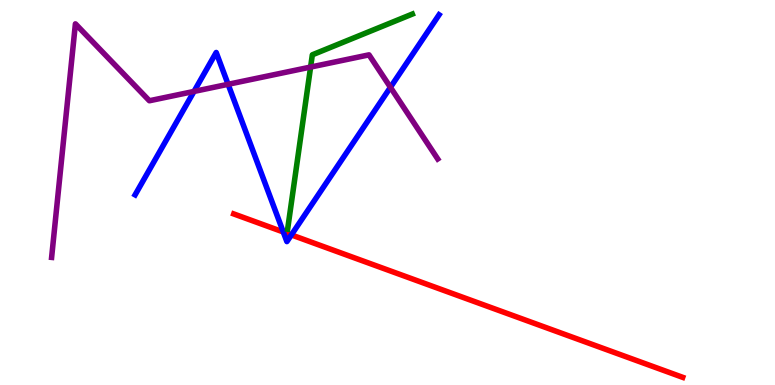[{'lines': ['blue', 'red'], 'intersections': [{'x': 3.66, 'y': 3.97}, {'x': 3.76, 'y': 3.9}]}, {'lines': ['green', 'red'], 'intersections': []}, {'lines': ['purple', 'red'], 'intersections': []}, {'lines': ['blue', 'green'], 'intersections': []}, {'lines': ['blue', 'purple'], 'intersections': [{'x': 2.5, 'y': 7.63}, {'x': 2.94, 'y': 7.81}, {'x': 5.04, 'y': 7.73}]}, {'lines': ['green', 'purple'], 'intersections': [{'x': 4.01, 'y': 8.26}]}]